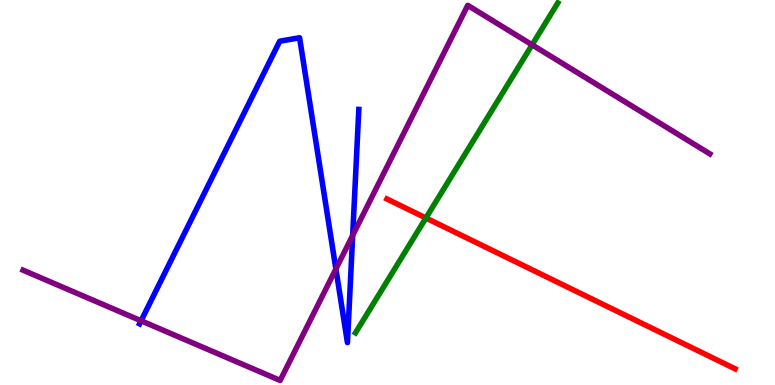[{'lines': ['blue', 'red'], 'intersections': []}, {'lines': ['green', 'red'], 'intersections': [{'x': 5.5, 'y': 4.34}]}, {'lines': ['purple', 'red'], 'intersections': []}, {'lines': ['blue', 'green'], 'intersections': []}, {'lines': ['blue', 'purple'], 'intersections': [{'x': 1.82, 'y': 1.67}, {'x': 4.33, 'y': 3.01}, {'x': 4.55, 'y': 3.89}]}, {'lines': ['green', 'purple'], 'intersections': [{'x': 6.87, 'y': 8.84}]}]